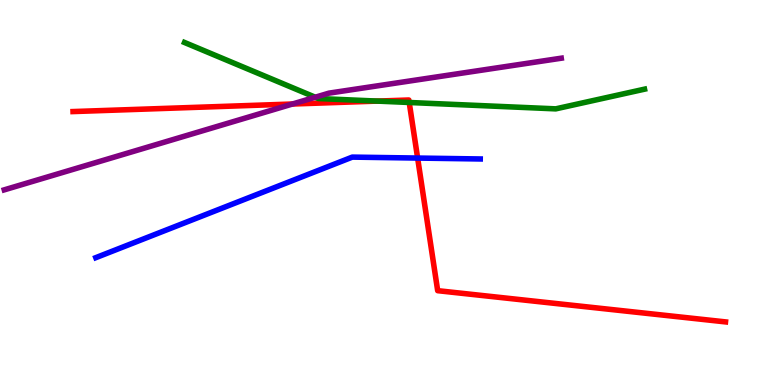[{'lines': ['blue', 'red'], 'intersections': [{'x': 5.39, 'y': 5.89}]}, {'lines': ['green', 'red'], 'intersections': [{'x': 4.87, 'y': 7.37}, {'x': 5.28, 'y': 7.34}]}, {'lines': ['purple', 'red'], 'intersections': [{'x': 3.77, 'y': 7.3}]}, {'lines': ['blue', 'green'], 'intersections': []}, {'lines': ['blue', 'purple'], 'intersections': []}, {'lines': ['green', 'purple'], 'intersections': [{'x': 4.07, 'y': 7.47}]}]